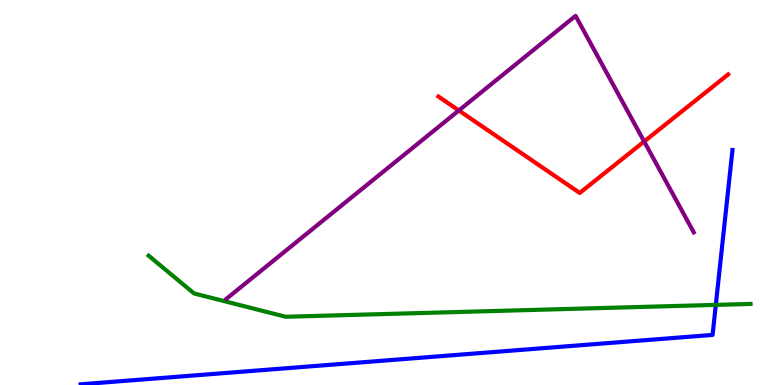[{'lines': ['blue', 'red'], 'intersections': []}, {'lines': ['green', 'red'], 'intersections': []}, {'lines': ['purple', 'red'], 'intersections': [{'x': 5.92, 'y': 7.13}, {'x': 8.31, 'y': 6.32}]}, {'lines': ['blue', 'green'], 'intersections': [{'x': 9.24, 'y': 2.08}]}, {'lines': ['blue', 'purple'], 'intersections': []}, {'lines': ['green', 'purple'], 'intersections': []}]